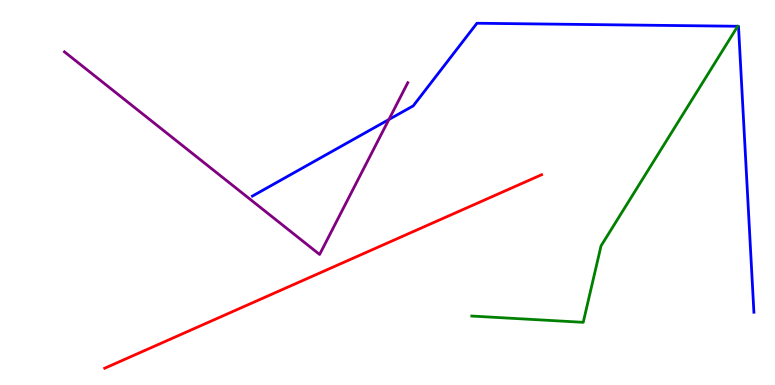[{'lines': ['blue', 'red'], 'intersections': []}, {'lines': ['green', 'red'], 'intersections': []}, {'lines': ['purple', 'red'], 'intersections': []}, {'lines': ['blue', 'green'], 'intersections': []}, {'lines': ['blue', 'purple'], 'intersections': [{'x': 5.02, 'y': 6.9}]}, {'lines': ['green', 'purple'], 'intersections': []}]